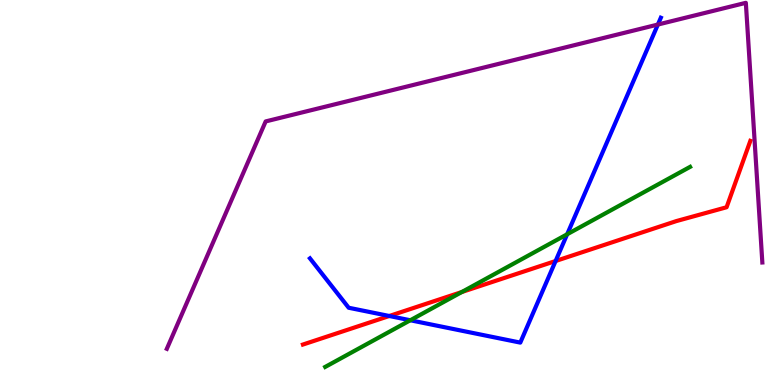[{'lines': ['blue', 'red'], 'intersections': [{'x': 5.02, 'y': 1.79}, {'x': 7.17, 'y': 3.22}]}, {'lines': ['green', 'red'], 'intersections': [{'x': 5.96, 'y': 2.42}]}, {'lines': ['purple', 'red'], 'intersections': []}, {'lines': ['blue', 'green'], 'intersections': [{'x': 5.29, 'y': 1.68}, {'x': 7.32, 'y': 3.92}]}, {'lines': ['blue', 'purple'], 'intersections': [{'x': 8.49, 'y': 9.36}]}, {'lines': ['green', 'purple'], 'intersections': []}]